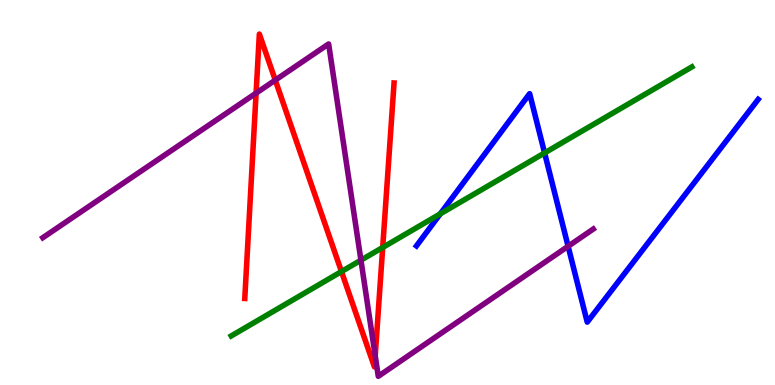[{'lines': ['blue', 'red'], 'intersections': []}, {'lines': ['green', 'red'], 'intersections': [{'x': 4.41, 'y': 2.95}, {'x': 4.94, 'y': 3.57}]}, {'lines': ['purple', 'red'], 'intersections': [{'x': 3.3, 'y': 7.58}, {'x': 3.55, 'y': 7.92}, {'x': 4.84, 'y': 0.759}]}, {'lines': ['blue', 'green'], 'intersections': [{'x': 5.68, 'y': 4.45}, {'x': 7.03, 'y': 6.03}]}, {'lines': ['blue', 'purple'], 'intersections': [{'x': 7.33, 'y': 3.6}]}, {'lines': ['green', 'purple'], 'intersections': [{'x': 4.66, 'y': 3.24}]}]